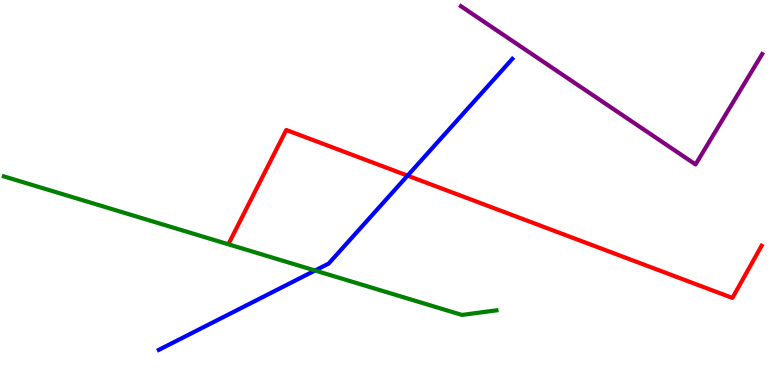[{'lines': ['blue', 'red'], 'intersections': [{'x': 5.26, 'y': 5.44}]}, {'lines': ['green', 'red'], 'intersections': []}, {'lines': ['purple', 'red'], 'intersections': []}, {'lines': ['blue', 'green'], 'intersections': [{'x': 4.07, 'y': 2.97}]}, {'lines': ['blue', 'purple'], 'intersections': []}, {'lines': ['green', 'purple'], 'intersections': []}]